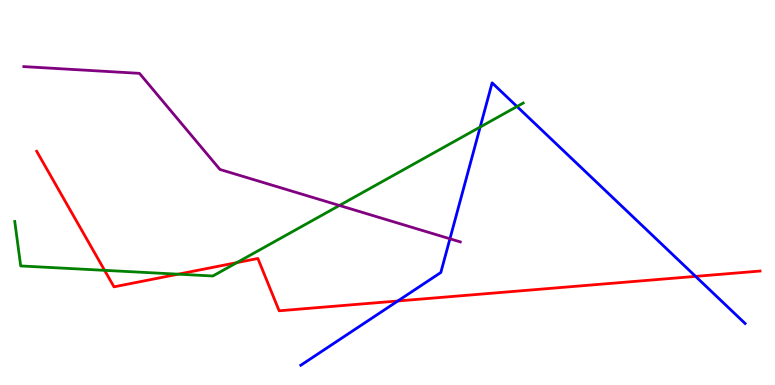[{'lines': ['blue', 'red'], 'intersections': [{'x': 5.13, 'y': 2.18}, {'x': 8.98, 'y': 2.82}]}, {'lines': ['green', 'red'], 'intersections': [{'x': 1.35, 'y': 2.98}, {'x': 2.3, 'y': 2.88}, {'x': 3.06, 'y': 3.18}]}, {'lines': ['purple', 'red'], 'intersections': []}, {'lines': ['blue', 'green'], 'intersections': [{'x': 6.2, 'y': 6.7}, {'x': 6.67, 'y': 7.23}]}, {'lines': ['blue', 'purple'], 'intersections': [{'x': 5.81, 'y': 3.8}]}, {'lines': ['green', 'purple'], 'intersections': [{'x': 4.38, 'y': 4.66}]}]